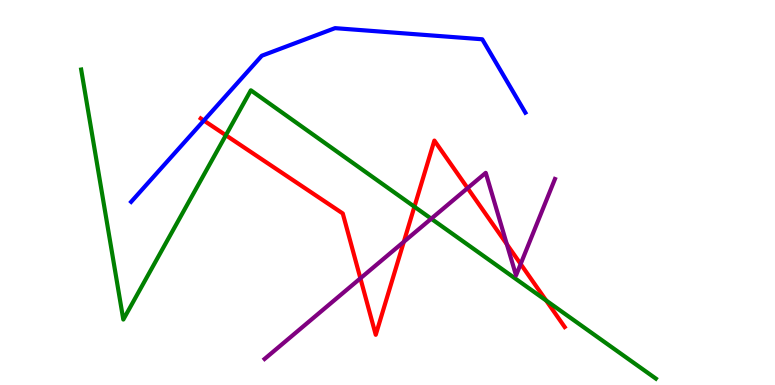[{'lines': ['blue', 'red'], 'intersections': [{'x': 2.63, 'y': 6.87}]}, {'lines': ['green', 'red'], 'intersections': [{'x': 2.91, 'y': 6.49}, {'x': 5.35, 'y': 4.63}, {'x': 7.05, 'y': 2.19}]}, {'lines': ['purple', 'red'], 'intersections': [{'x': 4.65, 'y': 2.77}, {'x': 5.21, 'y': 3.72}, {'x': 6.03, 'y': 5.11}, {'x': 6.54, 'y': 3.66}, {'x': 6.72, 'y': 3.14}]}, {'lines': ['blue', 'green'], 'intersections': []}, {'lines': ['blue', 'purple'], 'intersections': []}, {'lines': ['green', 'purple'], 'intersections': [{'x': 5.56, 'y': 4.32}]}]